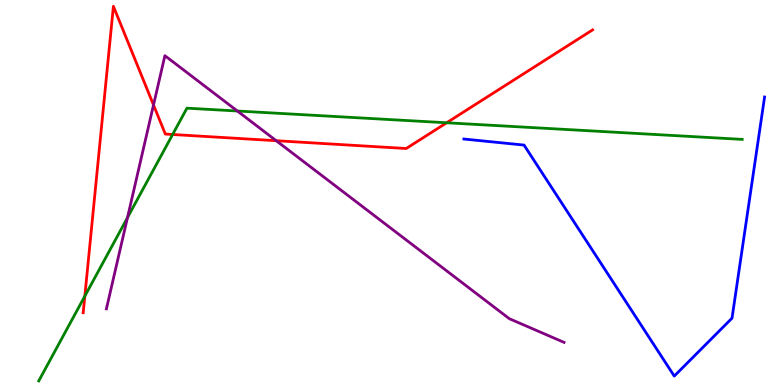[{'lines': ['blue', 'red'], 'intersections': []}, {'lines': ['green', 'red'], 'intersections': [{'x': 1.09, 'y': 2.31}, {'x': 2.23, 'y': 6.51}, {'x': 5.76, 'y': 6.81}]}, {'lines': ['purple', 'red'], 'intersections': [{'x': 1.98, 'y': 7.27}, {'x': 3.56, 'y': 6.35}]}, {'lines': ['blue', 'green'], 'intersections': []}, {'lines': ['blue', 'purple'], 'intersections': []}, {'lines': ['green', 'purple'], 'intersections': [{'x': 1.64, 'y': 4.35}, {'x': 3.06, 'y': 7.12}]}]